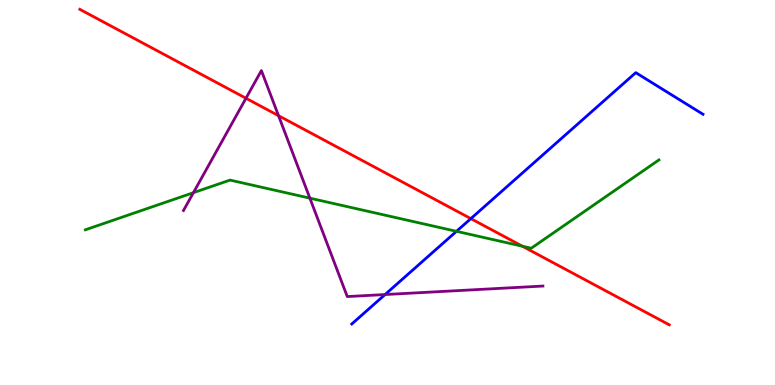[{'lines': ['blue', 'red'], 'intersections': [{'x': 6.08, 'y': 4.32}]}, {'lines': ['green', 'red'], 'intersections': [{'x': 6.74, 'y': 3.6}]}, {'lines': ['purple', 'red'], 'intersections': [{'x': 3.17, 'y': 7.45}, {'x': 3.59, 'y': 7.0}]}, {'lines': ['blue', 'green'], 'intersections': [{'x': 5.89, 'y': 3.99}]}, {'lines': ['blue', 'purple'], 'intersections': [{'x': 4.97, 'y': 2.35}]}, {'lines': ['green', 'purple'], 'intersections': [{'x': 2.5, 'y': 5.0}, {'x': 4.0, 'y': 4.85}]}]